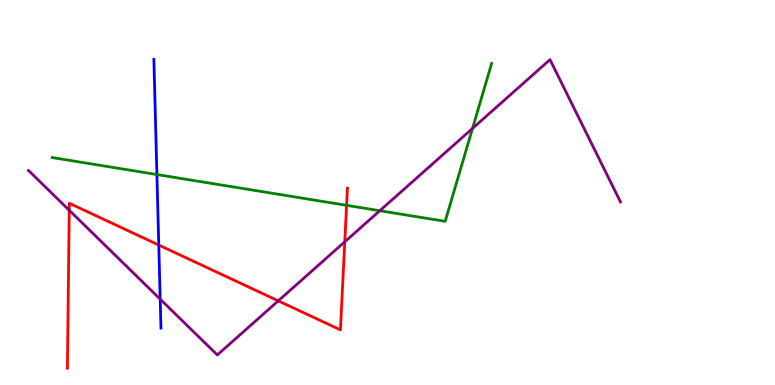[{'lines': ['blue', 'red'], 'intersections': [{'x': 2.05, 'y': 3.64}]}, {'lines': ['green', 'red'], 'intersections': [{'x': 4.47, 'y': 4.67}]}, {'lines': ['purple', 'red'], 'intersections': [{'x': 0.894, 'y': 4.54}, {'x': 3.59, 'y': 2.19}, {'x': 4.45, 'y': 3.72}]}, {'lines': ['blue', 'green'], 'intersections': [{'x': 2.02, 'y': 5.47}]}, {'lines': ['blue', 'purple'], 'intersections': [{'x': 2.07, 'y': 2.23}]}, {'lines': ['green', 'purple'], 'intersections': [{'x': 4.9, 'y': 4.53}, {'x': 6.1, 'y': 6.66}]}]